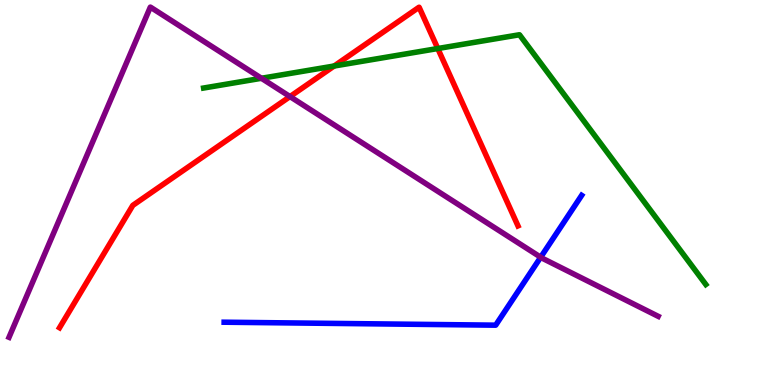[{'lines': ['blue', 'red'], 'intersections': []}, {'lines': ['green', 'red'], 'intersections': [{'x': 4.31, 'y': 8.29}, {'x': 5.65, 'y': 8.74}]}, {'lines': ['purple', 'red'], 'intersections': [{'x': 3.74, 'y': 7.49}]}, {'lines': ['blue', 'green'], 'intersections': []}, {'lines': ['blue', 'purple'], 'intersections': [{'x': 6.98, 'y': 3.32}]}, {'lines': ['green', 'purple'], 'intersections': [{'x': 3.37, 'y': 7.97}]}]